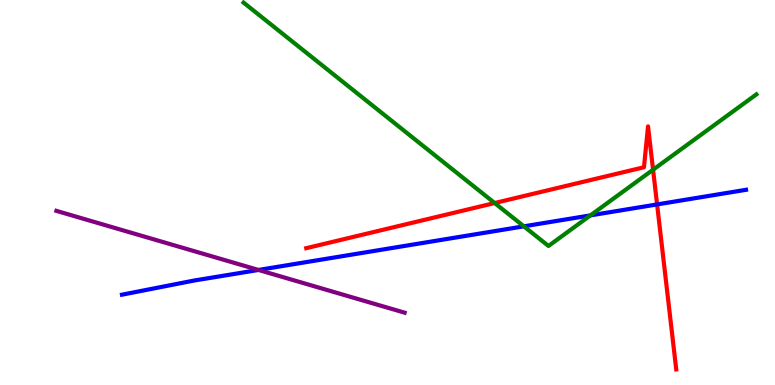[{'lines': ['blue', 'red'], 'intersections': [{'x': 8.48, 'y': 4.69}]}, {'lines': ['green', 'red'], 'intersections': [{'x': 6.38, 'y': 4.73}, {'x': 8.43, 'y': 5.59}]}, {'lines': ['purple', 'red'], 'intersections': []}, {'lines': ['blue', 'green'], 'intersections': [{'x': 6.76, 'y': 4.12}, {'x': 7.62, 'y': 4.41}]}, {'lines': ['blue', 'purple'], 'intersections': [{'x': 3.34, 'y': 2.99}]}, {'lines': ['green', 'purple'], 'intersections': []}]